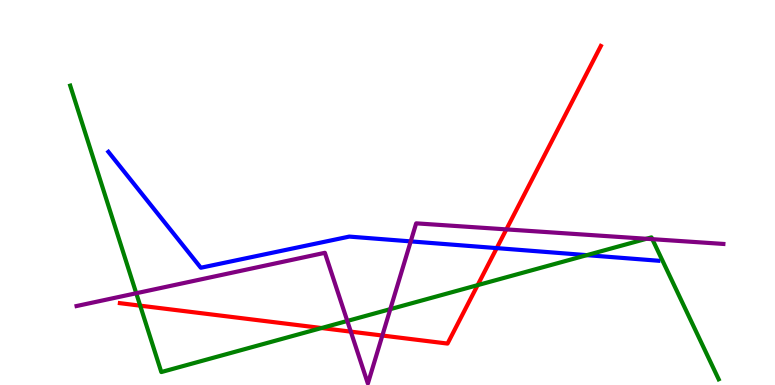[{'lines': ['blue', 'red'], 'intersections': [{'x': 6.41, 'y': 3.56}]}, {'lines': ['green', 'red'], 'intersections': [{'x': 1.81, 'y': 2.06}, {'x': 4.15, 'y': 1.48}, {'x': 6.16, 'y': 2.59}]}, {'lines': ['purple', 'red'], 'intersections': [{'x': 4.53, 'y': 1.39}, {'x': 4.93, 'y': 1.28}, {'x': 6.53, 'y': 4.04}]}, {'lines': ['blue', 'green'], 'intersections': [{'x': 7.57, 'y': 3.37}]}, {'lines': ['blue', 'purple'], 'intersections': [{'x': 5.3, 'y': 3.73}]}, {'lines': ['green', 'purple'], 'intersections': [{'x': 1.76, 'y': 2.38}, {'x': 4.48, 'y': 1.66}, {'x': 5.04, 'y': 1.97}, {'x': 8.34, 'y': 3.8}, {'x': 8.42, 'y': 3.79}]}]